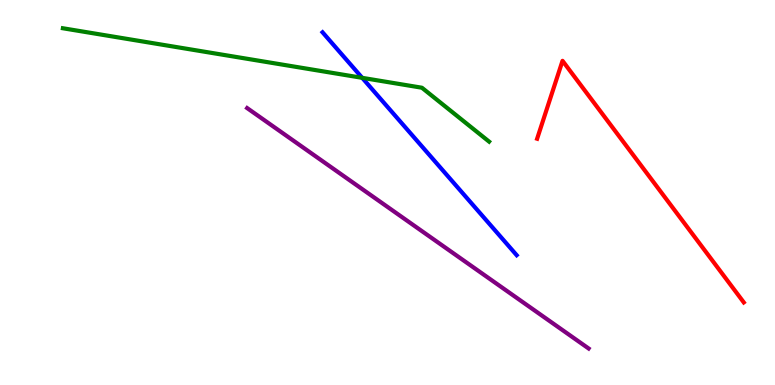[{'lines': ['blue', 'red'], 'intersections': []}, {'lines': ['green', 'red'], 'intersections': []}, {'lines': ['purple', 'red'], 'intersections': []}, {'lines': ['blue', 'green'], 'intersections': [{'x': 4.67, 'y': 7.98}]}, {'lines': ['blue', 'purple'], 'intersections': []}, {'lines': ['green', 'purple'], 'intersections': []}]